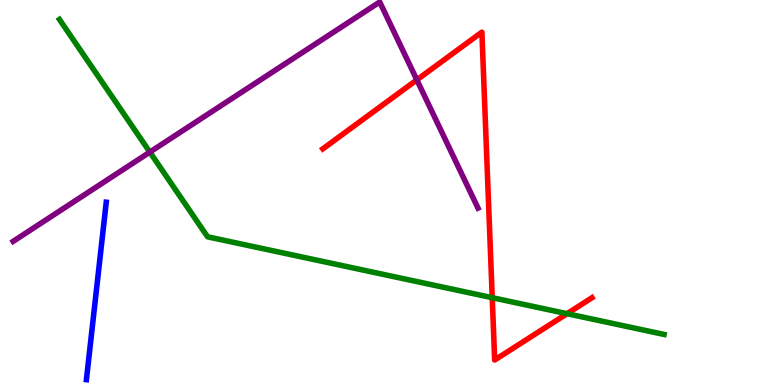[{'lines': ['blue', 'red'], 'intersections': []}, {'lines': ['green', 'red'], 'intersections': [{'x': 6.35, 'y': 2.27}, {'x': 7.32, 'y': 1.85}]}, {'lines': ['purple', 'red'], 'intersections': [{'x': 5.38, 'y': 7.93}]}, {'lines': ['blue', 'green'], 'intersections': []}, {'lines': ['blue', 'purple'], 'intersections': []}, {'lines': ['green', 'purple'], 'intersections': [{'x': 1.93, 'y': 6.05}]}]